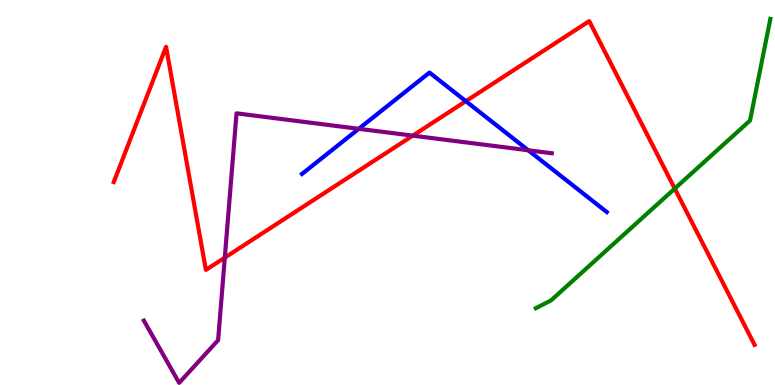[{'lines': ['blue', 'red'], 'intersections': [{'x': 6.01, 'y': 7.37}]}, {'lines': ['green', 'red'], 'intersections': [{'x': 8.71, 'y': 5.1}]}, {'lines': ['purple', 'red'], 'intersections': [{'x': 2.9, 'y': 3.31}, {'x': 5.33, 'y': 6.48}]}, {'lines': ['blue', 'green'], 'intersections': []}, {'lines': ['blue', 'purple'], 'intersections': [{'x': 4.63, 'y': 6.65}, {'x': 6.82, 'y': 6.1}]}, {'lines': ['green', 'purple'], 'intersections': []}]